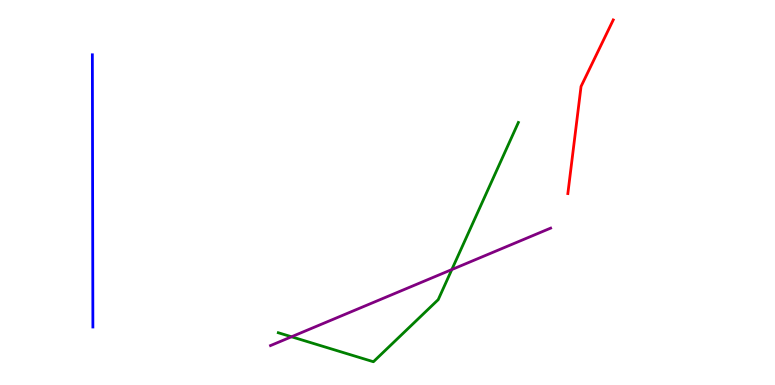[{'lines': ['blue', 'red'], 'intersections': []}, {'lines': ['green', 'red'], 'intersections': []}, {'lines': ['purple', 'red'], 'intersections': []}, {'lines': ['blue', 'green'], 'intersections': []}, {'lines': ['blue', 'purple'], 'intersections': []}, {'lines': ['green', 'purple'], 'intersections': [{'x': 3.76, 'y': 1.25}, {'x': 5.83, 'y': 3.0}]}]